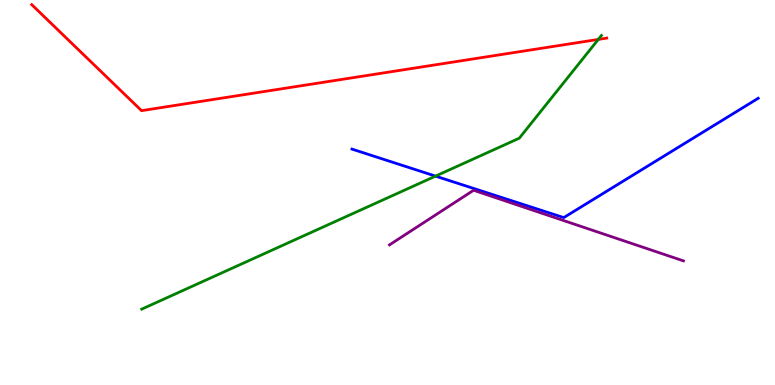[{'lines': ['blue', 'red'], 'intersections': []}, {'lines': ['green', 'red'], 'intersections': [{'x': 7.72, 'y': 8.98}]}, {'lines': ['purple', 'red'], 'intersections': []}, {'lines': ['blue', 'green'], 'intersections': [{'x': 5.62, 'y': 5.43}]}, {'lines': ['blue', 'purple'], 'intersections': []}, {'lines': ['green', 'purple'], 'intersections': []}]